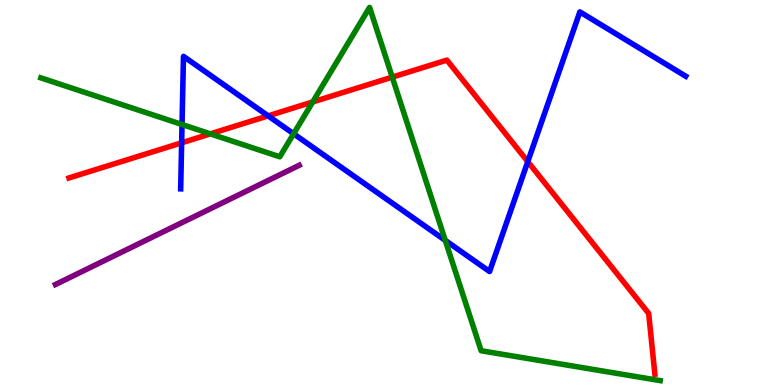[{'lines': ['blue', 'red'], 'intersections': [{'x': 2.34, 'y': 6.29}, {'x': 3.46, 'y': 6.99}, {'x': 6.81, 'y': 5.8}]}, {'lines': ['green', 'red'], 'intersections': [{'x': 2.71, 'y': 6.52}, {'x': 4.04, 'y': 7.35}, {'x': 5.06, 'y': 8.0}]}, {'lines': ['purple', 'red'], 'intersections': []}, {'lines': ['blue', 'green'], 'intersections': [{'x': 2.35, 'y': 6.77}, {'x': 3.79, 'y': 6.53}, {'x': 5.75, 'y': 3.76}]}, {'lines': ['blue', 'purple'], 'intersections': []}, {'lines': ['green', 'purple'], 'intersections': []}]